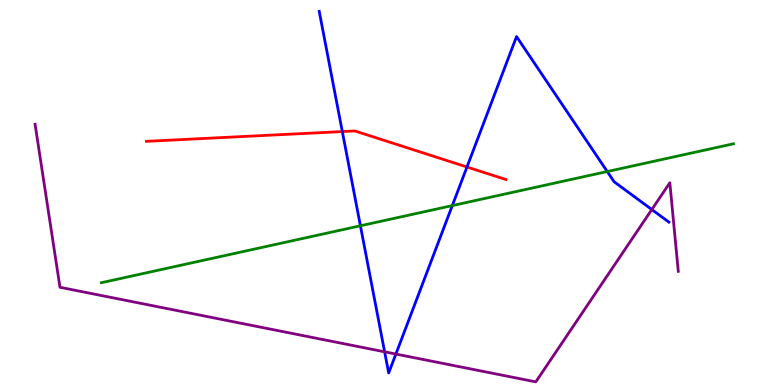[{'lines': ['blue', 'red'], 'intersections': [{'x': 4.42, 'y': 6.58}, {'x': 6.03, 'y': 5.66}]}, {'lines': ['green', 'red'], 'intersections': []}, {'lines': ['purple', 'red'], 'intersections': []}, {'lines': ['blue', 'green'], 'intersections': [{'x': 4.65, 'y': 4.14}, {'x': 5.84, 'y': 4.66}, {'x': 7.84, 'y': 5.54}]}, {'lines': ['blue', 'purple'], 'intersections': [{'x': 4.96, 'y': 0.862}, {'x': 5.11, 'y': 0.804}, {'x': 8.41, 'y': 4.56}]}, {'lines': ['green', 'purple'], 'intersections': []}]